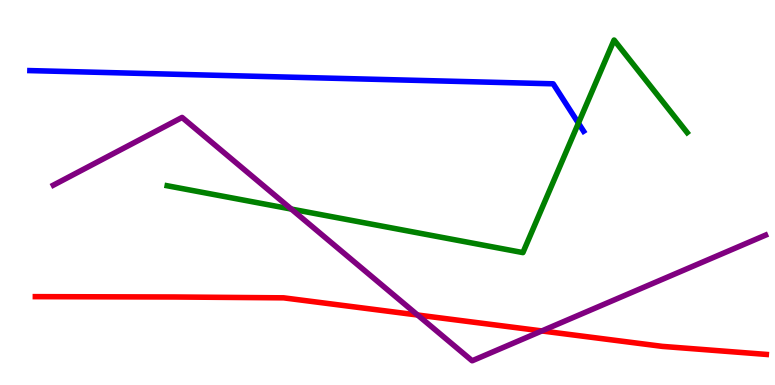[{'lines': ['blue', 'red'], 'intersections': []}, {'lines': ['green', 'red'], 'intersections': []}, {'lines': ['purple', 'red'], 'intersections': [{'x': 5.39, 'y': 1.82}, {'x': 6.99, 'y': 1.4}]}, {'lines': ['blue', 'green'], 'intersections': [{'x': 7.46, 'y': 6.8}]}, {'lines': ['blue', 'purple'], 'intersections': []}, {'lines': ['green', 'purple'], 'intersections': [{'x': 3.76, 'y': 4.57}]}]